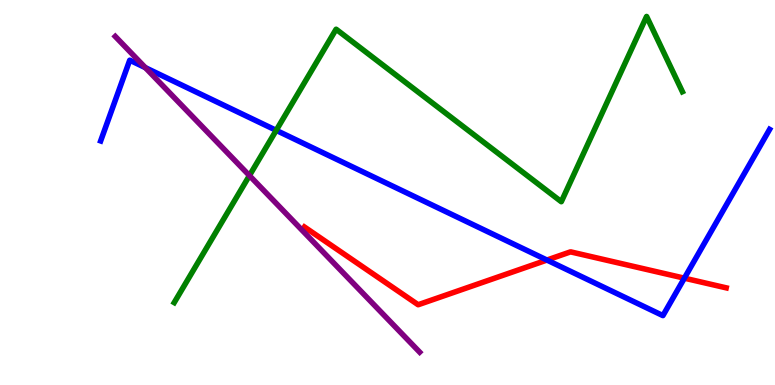[{'lines': ['blue', 'red'], 'intersections': [{'x': 7.06, 'y': 3.25}, {'x': 8.83, 'y': 2.77}]}, {'lines': ['green', 'red'], 'intersections': []}, {'lines': ['purple', 'red'], 'intersections': []}, {'lines': ['blue', 'green'], 'intersections': [{'x': 3.56, 'y': 6.61}]}, {'lines': ['blue', 'purple'], 'intersections': [{'x': 1.88, 'y': 8.24}]}, {'lines': ['green', 'purple'], 'intersections': [{'x': 3.22, 'y': 5.44}]}]